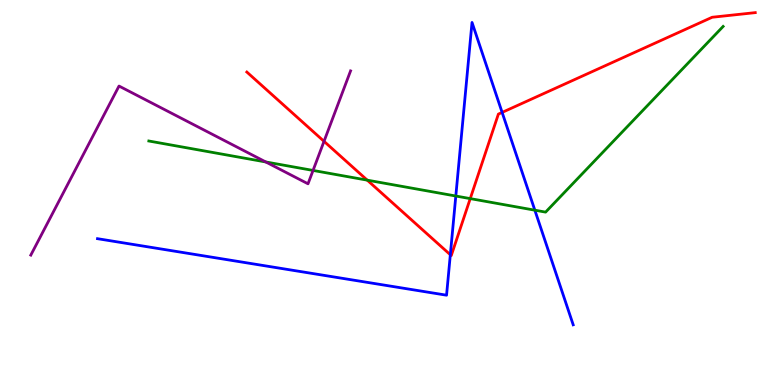[{'lines': ['blue', 'red'], 'intersections': [{'x': 5.81, 'y': 3.38}, {'x': 6.48, 'y': 7.08}]}, {'lines': ['green', 'red'], 'intersections': [{'x': 4.74, 'y': 5.32}, {'x': 6.07, 'y': 4.84}]}, {'lines': ['purple', 'red'], 'intersections': [{'x': 4.18, 'y': 6.33}]}, {'lines': ['blue', 'green'], 'intersections': [{'x': 5.88, 'y': 4.91}, {'x': 6.9, 'y': 4.54}]}, {'lines': ['blue', 'purple'], 'intersections': []}, {'lines': ['green', 'purple'], 'intersections': [{'x': 3.43, 'y': 5.79}, {'x': 4.04, 'y': 5.57}]}]